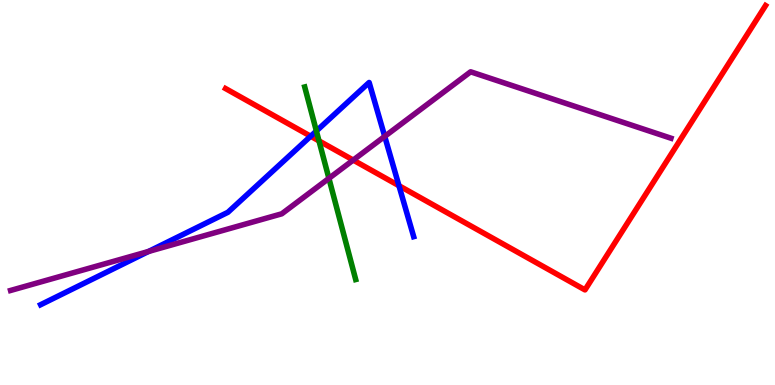[{'lines': ['blue', 'red'], 'intersections': [{'x': 4.01, 'y': 6.46}, {'x': 5.15, 'y': 5.18}]}, {'lines': ['green', 'red'], 'intersections': [{'x': 4.12, 'y': 6.34}]}, {'lines': ['purple', 'red'], 'intersections': [{'x': 4.56, 'y': 5.84}]}, {'lines': ['blue', 'green'], 'intersections': [{'x': 4.08, 'y': 6.6}]}, {'lines': ['blue', 'purple'], 'intersections': [{'x': 1.92, 'y': 3.47}, {'x': 4.96, 'y': 6.46}]}, {'lines': ['green', 'purple'], 'intersections': [{'x': 4.24, 'y': 5.37}]}]